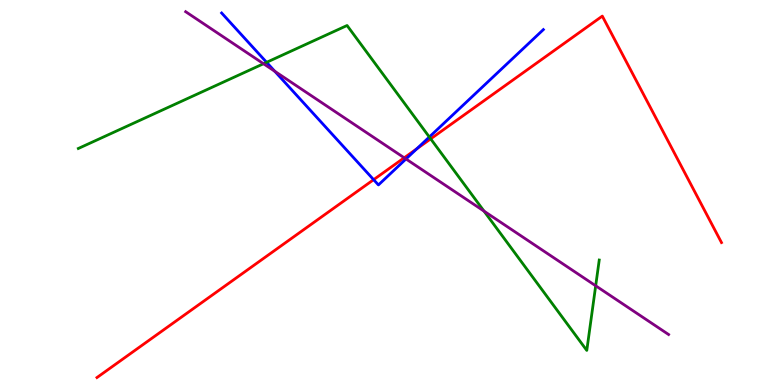[{'lines': ['blue', 'red'], 'intersections': [{'x': 4.82, 'y': 5.33}, {'x': 5.38, 'y': 6.14}]}, {'lines': ['green', 'red'], 'intersections': [{'x': 5.56, 'y': 6.39}]}, {'lines': ['purple', 'red'], 'intersections': [{'x': 5.22, 'y': 5.9}]}, {'lines': ['blue', 'green'], 'intersections': [{'x': 3.44, 'y': 8.38}, {'x': 5.54, 'y': 6.44}]}, {'lines': ['blue', 'purple'], 'intersections': [{'x': 3.55, 'y': 8.15}, {'x': 5.24, 'y': 5.87}]}, {'lines': ['green', 'purple'], 'intersections': [{'x': 3.4, 'y': 8.34}, {'x': 6.25, 'y': 4.52}, {'x': 7.69, 'y': 2.58}]}]